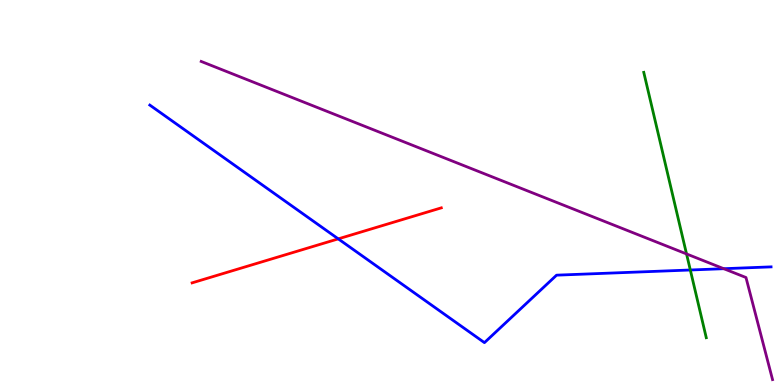[{'lines': ['blue', 'red'], 'intersections': [{'x': 4.36, 'y': 3.8}]}, {'lines': ['green', 'red'], 'intersections': []}, {'lines': ['purple', 'red'], 'intersections': []}, {'lines': ['blue', 'green'], 'intersections': [{'x': 8.91, 'y': 2.99}]}, {'lines': ['blue', 'purple'], 'intersections': [{'x': 9.34, 'y': 3.02}]}, {'lines': ['green', 'purple'], 'intersections': [{'x': 8.86, 'y': 3.4}]}]